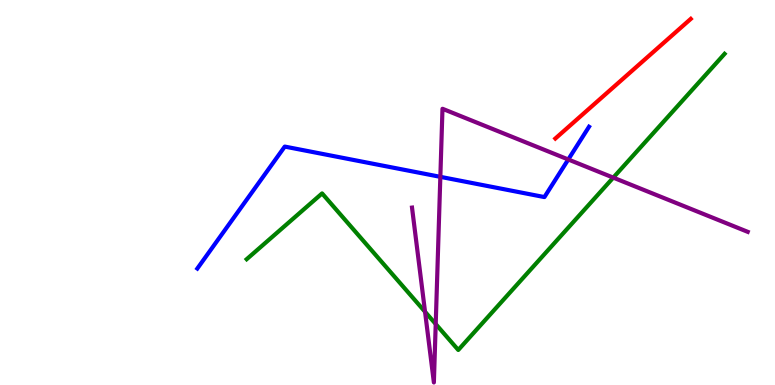[{'lines': ['blue', 'red'], 'intersections': []}, {'lines': ['green', 'red'], 'intersections': []}, {'lines': ['purple', 'red'], 'intersections': []}, {'lines': ['blue', 'green'], 'intersections': []}, {'lines': ['blue', 'purple'], 'intersections': [{'x': 5.68, 'y': 5.41}, {'x': 7.33, 'y': 5.86}]}, {'lines': ['green', 'purple'], 'intersections': [{'x': 5.48, 'y': 1.9}, {'x': 5.62, 'y': 1.58}, {'x': 7.91, 'y': 5.39}]}]